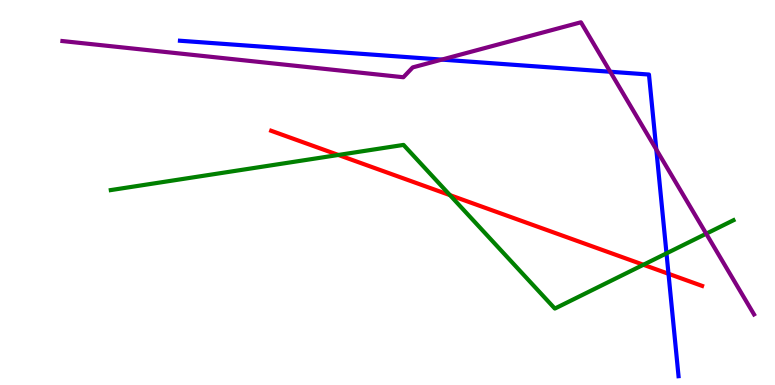[{'lines': ['blue', 'red'], 'intersections': [{'x': 8.63, 'y': 2.89}]}, {'lines': ['green', 'red'], 'intersections': [{'x': 4.37, 'y': 5.97}, {'x': 5.81, 'y': 4.93}, {'x': 8.3, 'y': 3.12}]}, {'lines': ['purple', 'red'], 'intersections': []}, {'lines': ['blue', 'green'], 'intersections': [{'x': 8.6, 'y': 3.42}]}, {'lines': ['blue', 'purple'], 'intersections': [{'x': 5.7, 'y': 8.45}, {'x': 7.87, 'y': 8.14}, {'x': 8.47, 'y': 6.12}]}, {'lines': ['green', 'purple'], 'intersections': [{'x': 9.11, 'y': 3.93}]}]